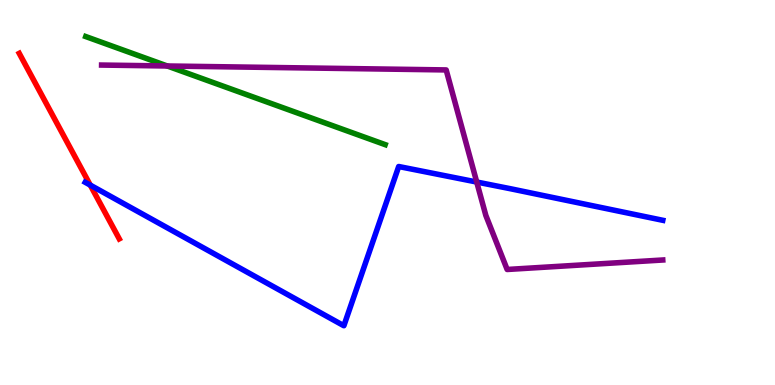[{'lines': ['blue', 'red'], 'intersections': [{'x': 1.16, 'y': 5.19}]}, {'lines': ['green', 'red'], 'intersections': []}, {'lines': ['purple', 'red'], 'intersections': []}, {'lines': ['blue', 'green'], 'intersections': []}, {'lines': ['blue', 'purple'], 'intersections': [{'x': 6.15, 'y': 5.27}]}, {'lines': ['green', 'purple'], 'intersections': [{'x': 2.16, 'y': 8.29}]}]